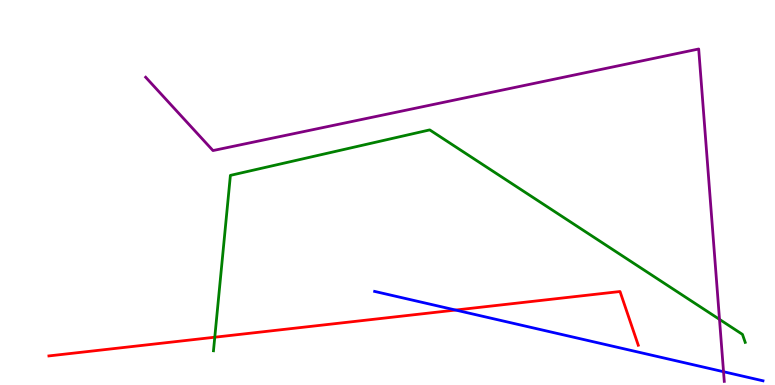[{'lines': ['blue', 'red'], 'intersections': [{'x': 5.88, 'y': 1.95}]}, {'lines': ['green', 'red'], 'intersections': [{'x': 2.77, 'y': 1.24}]}, {'lines': ['purple', 'red'], 'intersections': []}, {'lines': ['blue', 'green'], 'intersections': []}, {'lines': ['blue', 'purple'], 'intersections': [{'x': 9.34, 'y': 0.345}]}, {'lines': ['green', 'purple'], 'intersections': [{'x': 9.28, 'y': 1.7}]}]